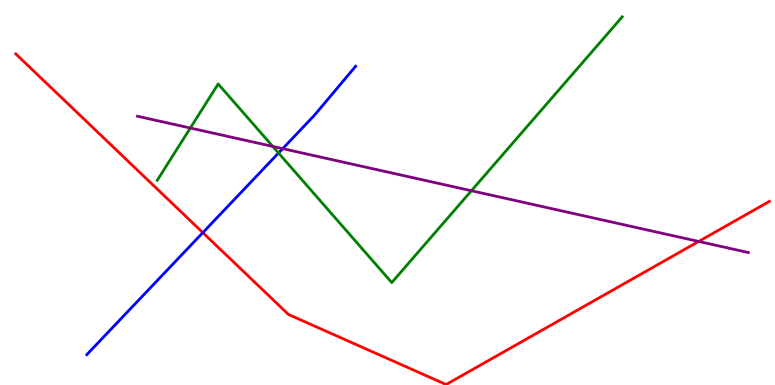[{'lines': ['blue', 'red'], 'intersections': [{'x': 2.62, 'y': 3.96}]}, {'lines': ['green', 'red'], 'intersections': []}, {'lines': ['purple', 'red'], 'intersections': [{'x': 9.02, 'y': 3.73}]}, {'lines': ['blue', 'green'], 'intersections': [{'x': 3.59, 'y': 6.03}]}, {'lines': ['blue', 'purple'], 'intersections': [{'x': 3.65, 'y': 6.14}]}, {'lines': ['green', 'purple'], 'intersections': [{'x': 2.46, 'y': 6.67}, {'x': 3.52, 'y': 6.2}, {'x': 6.08, 'y': 5.05}]}]